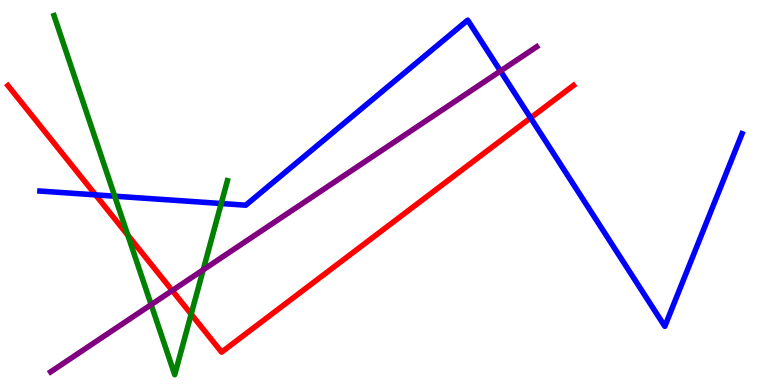[{'lines': ['blue', 'red'], 'intersections': [{'x': 1.23, 'y': 4.94}, {'x': 6.85, 'y': 6.94}]}, {'lines': ['green', 'red'], 'intersections': [{'x': 1.65, 'y': 3.89}, {'x': 2.47, 'y': 1.84}]}, {'lines': ['purple', 'red'], 'intersections': [{'x': 2.22, 'y': 2.45}]}, {'lines': ['blue', 'green'], 'intersections': [{'x': 1.48, 'y': 4.9}, {'x': 2.85, 'y': 4.71}]}, {'lines': ['blue', 'purple'], 'intersections': [{'x': 6.46, 'y': 8.16}]}, {'lines': ['green', 'purple'], 'intersections': [{'x': 1.95, 'y': 2.09}, {'x': 2.62, 'y': 2.99}]}]